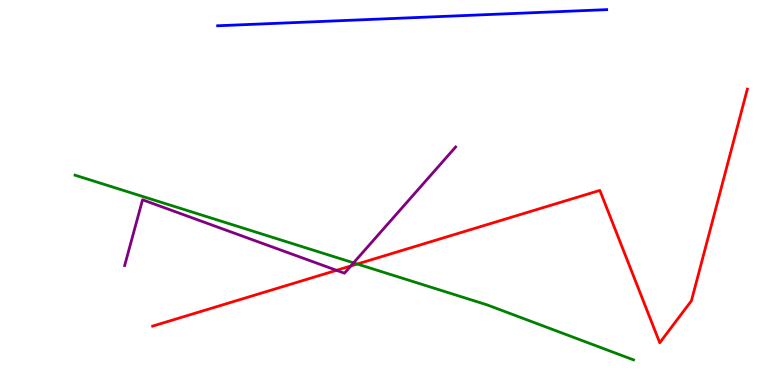[{'lines': ['blue', 'red'], 'intersections': []}, {'lines': ['green', 'red'], 'intersections': [{'x': 4.61, 'y': 3.14}]}, {'lines': ['purple', 'red'], 'intersections': [{'x': 4.34, 'y': 2.98}, {'x': 4.53, 'y': 3.09}]}, {'lines': ['blue', 'green'], 'intersections': []}, {'lines': ['blue', 'purple'], 'intersections': []}, {'lines': ['green', 'purple'], 'intersections': [{'x': 4.56, 'y': 3.17}]}]